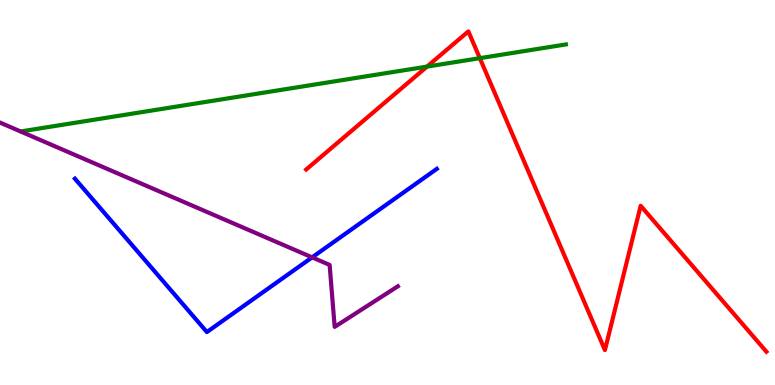[{'lines': ['blue', 'red'], 'intersections': []}, {'lines': ['green', 'red'], 'intersections': [{'x': 5.51, 'y': 8.27}, {'x': 6.19, 'y': 8.49}]}, {'lines': ['purple', 'red'], 'intersections': []}, {'lines': ['blue', 'green'], 'intersections': []}, {'lines': ['blue', 'purple'], 'intersections': [{'x': 4.03, 'y': 3.32}]}, {'lines': ['green', 'purple'], 'intersections': []}]